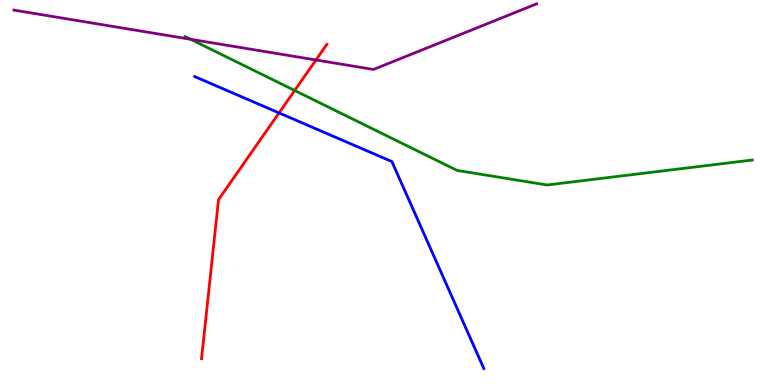[{'lines': ['blue', 'red'], 'intersections': [{'x': 3.6, 'y': 7.07}]}, {'lines': ['green', 'red'], 'intersections': [{'x': 3.8, 'y': 7.65}]}, {'lines': ['purple', 'red'], 'intersections': [{'x': 4.08, 'y': 8.44}]}, {'lines': ['blue', 'green'], 'intersections': []}, {'lines': ['blue', 'purple'], 'intersections': []}, {'lines': ['green', 'purple'], 'intersections': [{'x': 2.46, 'y': 8.98}]}]